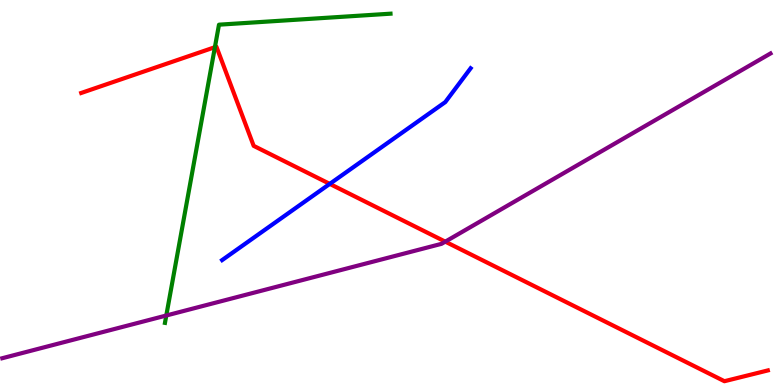[{'lines': ['blue', 'red'], 'intersections': [{'x': 4.25, 'y': 5.22}]}, {'lines': ['green', 'red'], 'intersections': [{'x': 2.77, 'y': 8.77}]}, {'lines': ['purple', 'red'], 'intersections': [{'x': 5.75, 'y': 3.72}]}, {'lines': ['blue', 'green'], 'intersections': []}, {'lines': ['blue', 'purple'], 'intersections': []}, {'lines': ['green', 'purple'], 'intersections': [{'x': 2.15, 'y': 1.81}]}]